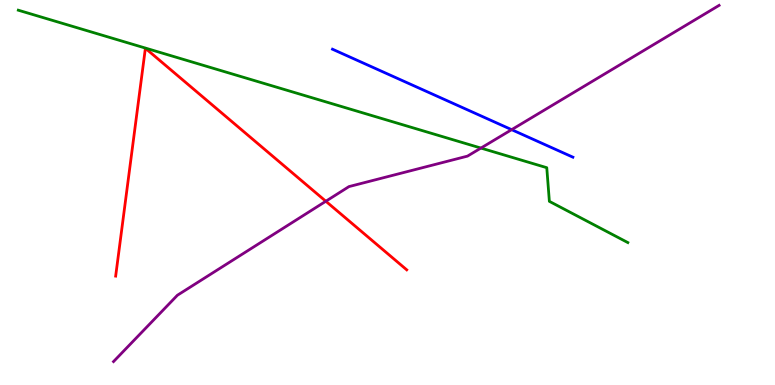[{'lines': ['blue', 'red'], 'intersections': []}, {'lines': ['green', 'red'], 'intersections': []}, {'lines': ['purple', 'red'], 'intersections': [{'x': 4.2, 'y': 4.77}]}, {'lines': ['blue', 'green'], 'intersections': []}, {'lines': ['blue', 'purple'], 'intersections': [{'x': 6.6, 'y': 6.63}]}, {'lines': ['green', 'purple'], 'intersections': [{'x': 6.21, 'y': 6.15}]}]